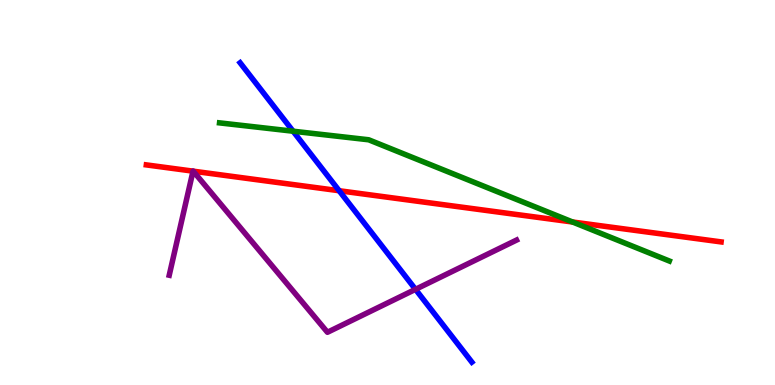[{'lines': ['blue', 'red'], 'intersections': [{'x': 4.38, 'y': 5.05}]}, {'lines': ['green', 'red'], 'intersections': [{'x': 7.39, 'y': 4.23}]}, {'lines': ['purple', 'red'], 'intersections': [{'x': 2.49, 'y': 5.55}, {'x': 2.49, 'y': 5.55}]}, {'lines': ['blue', 'green'], 'intersections': [{'x': 3.78, 'y': 6.59}]}, {'lines': ['blue', 'purple'], 'intersections': [{'x': 5.36, 'y': 2.48}]}, {'lines': ['green', 'purple'], 'intersections': []}]